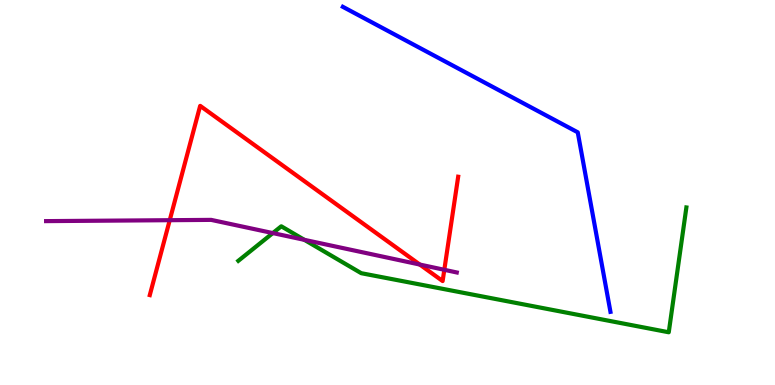[{'lines': ['blue', 'red'], 'intersections': []}, {'lines': ['green', 'red'], 'intersections': []}, {'lines': ['purple', 'red'], 'intersections': [{'x': 2.19, 'y': 4.28}, {'x': 5.42, 'y': 3.13}, {'x': 5.73, 'y': 2.99}]}, {'lines': ['blue', 'green'], 'intersections': []}, {'lines': ['blue', 'purple'], 'intersections': []}, {'lines': ['green', 'purple'], 'intersections': [{'x': 3.52, 'y': 3.95}, {'x': 3.93, 'y': 3.77}]}]